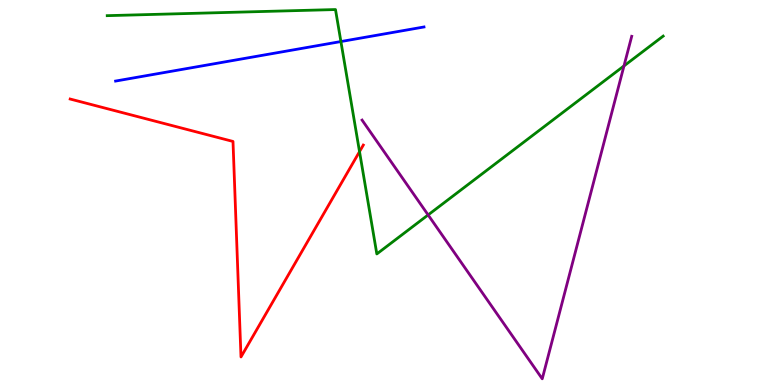[{'lines': ['blue', 'red'], 'intersections': []}, {'lines': ['green', 'red'], 'intersections': [{'x': 4.64, 'y': 6.06}]}, {'lines': ['purple', 'red'], 'intersections': []}, {'lines': ['blue', 'green'], 'intersections': [{'x': 4.4, 'y': 8.92}]}, {'lines': ['blue', 'purple'], 'intersections': []}, {'lines': ['green', 'purple'], 'intersections': [{'x': 5.52, 'y': 4.42}, {'x': 8.05, 'y': 8.29}]}]